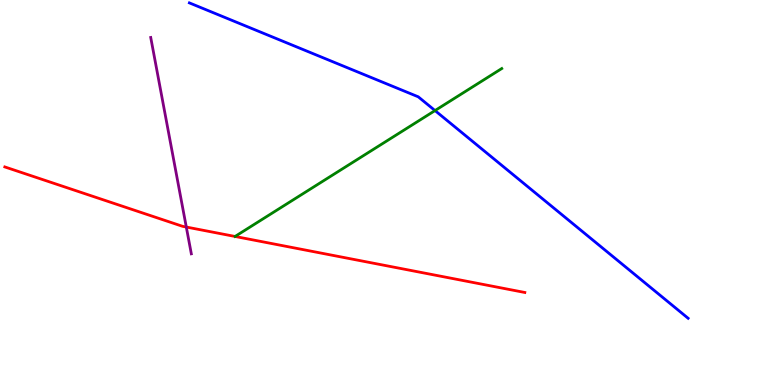[{'lines': ['blue', 'red'], 'intersections': []}, {'lines': ['green', 'red'], 'intersections': []}, {'lines': ['purple', 'red'], 'intersections': [{'x': 2.4, 'y': 4.1}]}, {'lines': ['blue', 'green'], 'intersections': [{'x': 5.61, 'y': 7.13}]}, {'lines': ['blue', 'purple'], 'intersections': []}, {'lines': ['green', 'purple'], 'intersections': []}]